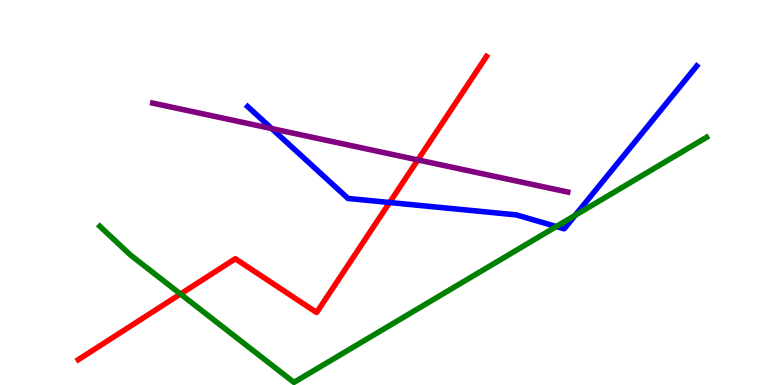[{'lines': ['blue', 'red'], 'intersections': [{'x': 5.03, 'y': 4.74}]}, {'lines': ['green', 'red'], 'intersections': [{'x': 2.33, 'y': 2.36}]}, {'lines': ['purple', 'red'], 'intersections': [{'x': 5.39, 'y': 5.85}]}, {'lines': ['blue', 'green'], 'intersections': [{'x': 7.18, 'y': 4.12}, {'x': 7.42, 'y': 4.41}]}, {'lines': ['blue', 'purple'], 'intersections': [{'x': 3.51, 'y': 6.66}]}, {'lines': ['green', 'purple'], 'intersections': []}]